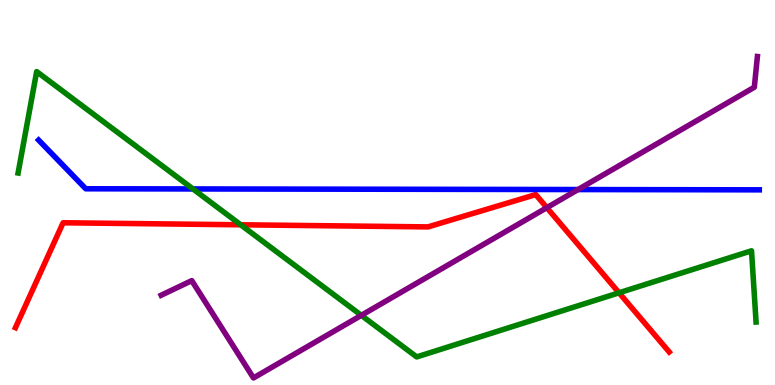[{'lines': ['blue', 'red'], 'intersections': []}, {'lines': ['green', 'red'], 'intersections': [{'x': 3.11, 'y': 4.16}, {'x': 7.99, 'y': 2.4}]}, {'lines': ['purple', 'red'], 'intersections': [{'x': 7.06, 'y': 4.61}]}, {'lines': ['blue', 'green'], 'intersections': [{'x': 2.49, 'y': 5.09}]}, {'lines': ['blue', 'purple'], 'intersections': [{'x': 7.46, 'y': 5.08}]}, {'lines': ['green', 'purple'], 'intersections': [{'x': 4.66, 'y': 1.81}]}]